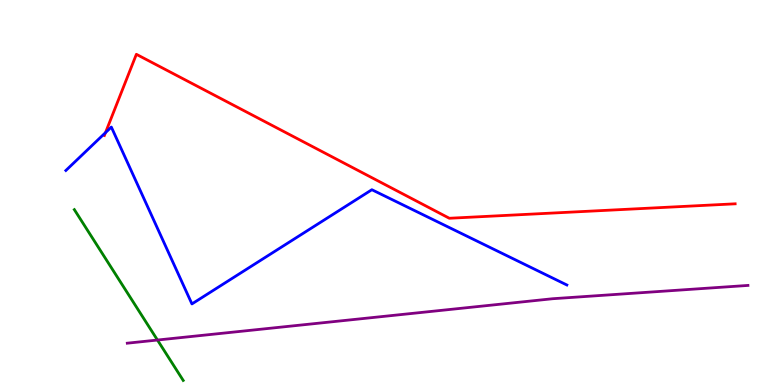[{'lines': ['blue', 'red'], 'intersections': [{'x': 1.36, 'y': 6.55}]}, {'lines': ['green', 'red'], 'intersections': []}, {'lines': ['purple', 'red'], 'intersections': []}, {'lines': ['blue', 'green'], 'intersections': []}, {'lines': ['blue', 'purple'], 'intersections': []}, {'lines': ['green', 'purple'], 'intersections': [{'x': 2.03, 'y': 1.17}]}]